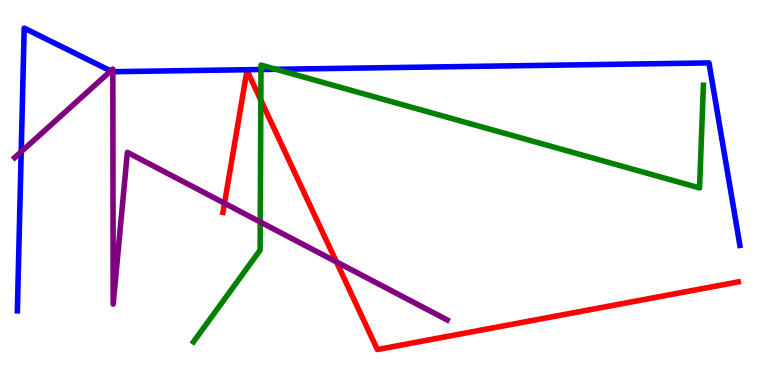[{'lines': ['blue', 'red'], 'intersections': []}, {'lines': ['green', 'red'], 'intersections': [{'x': 3.37, 'y': 7.4}]}, {'lines': ['purple', 'red'], 'intersections': [{'x': 2.9, 'y': 4.72}, {'x': 4.34, 'y': 3.2}]}, {'lines': ['blue', 'green'], 'intersections': [{'x': 3.37, 'y': 8.19}, {'x': 3.56, 'y': 8.2}]}, {'lines': ['blue', 'purple'], 'intersections': [{'x': 0.274, 'y': 6.06}, {'x': 1.43, 'y': 8.16}, {'x': 1.46, 'y': 8.14}]}, {'lines': ['green', 'purple'], 'intersections': [{'x': 3.36, 'y': 4.23}]}]